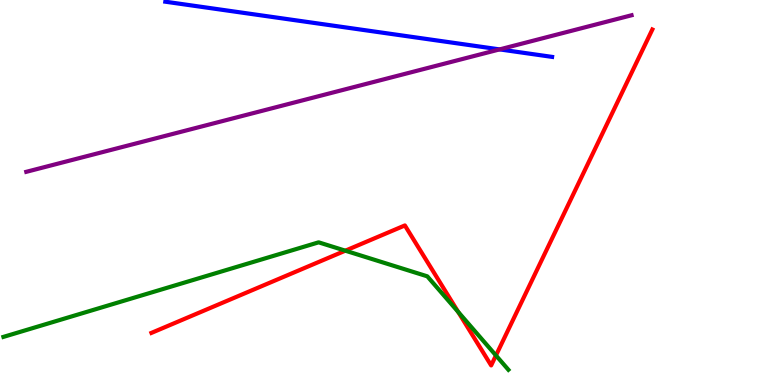[{'lines': ['blue', 'red'], 'intersections': []}, {'lines': ['green', 'red'], 'intersections': [{'x': 4.46, 'y': 3.49}, {'x': 5.91, 'y': 1.9}, {'x': 6.4, 'y': 0.768}]}, {'lines': ['purple', 'red'], 'intersections': []}, {'lines': ['blue', 'green'], 'intersections': []}, {'lines': ['blue', 'purple'], 'intersections': [{'x': 6.45, 'y': 8.72}]}, {'lines': ['green', 'purple'], 'intersections': []}]